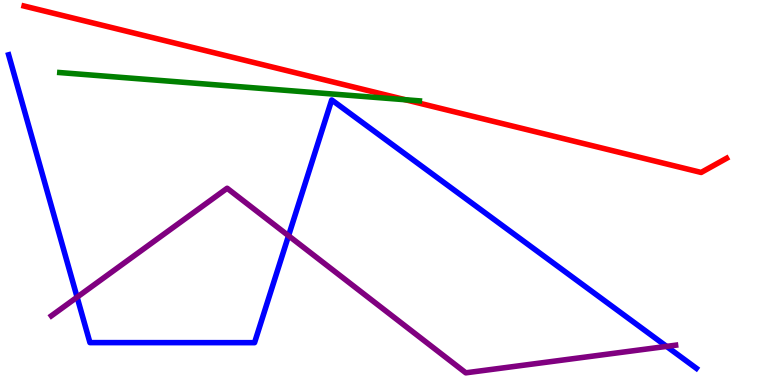[{'lines': ['blue', 'red'], 'intersections': []}, {'lines': ['green', 'red'], 'intersections': [{'x': 5.23, 'y': 7.41}]}, {'lines': ['purple', 'red'], 'intersections': []}, {'lines': ['blue', 'green'], 'intersections': []}, {'lines': ['blue', 'purple'], 'intersections': [{'x': 0.995, 'y': 2.28}, {'x': 3.72, 'y': 3.88}, {'x': 8.6, 'y': 1.0}]}, {'lines': ['green', 'purple'], 'intersections': []}]